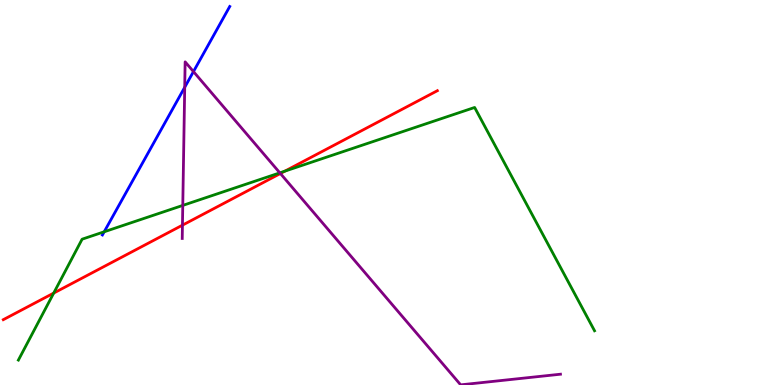[{'lines': ['blue', 'red'], 'intersections': []}, {'lines': ['green', 'red'], 'intersections': [{'x': 0.693, 'y': 2.39}, {'x': 3.68, 'y': 5.55}]}, {'lines': ['purple', 'red'], 'intersections': [{'x': 2.35, 'y': 4.15}, {'x': 3.62, 'y': 5.49}]}, {'lines': ['blue', 'green'], 'intersections': [{'x': 1.34, 'y': 3.98}]}, {'lines': ['blue', 'purple'], 'intersections': [{'x': 2.38, 'y': 7.73}, {'x': 2.5, 'y': 8.14}]}, {'lines': ['green', 'purple'], 'intersections': [{'x': 2.36, 'y': 4.66}, {'x': 3.61, 'y': 5.51}]}]